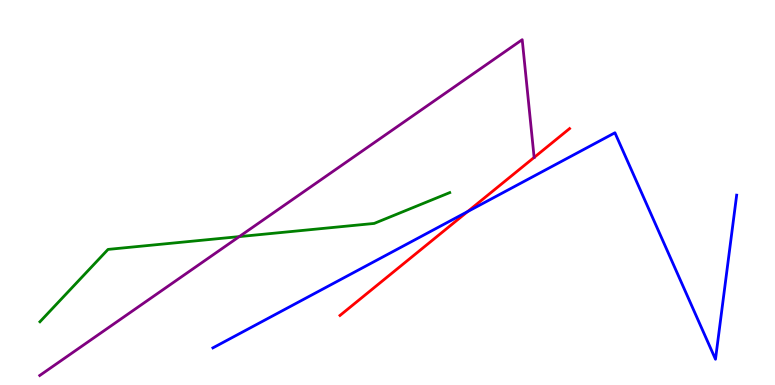[{'lines': ['blue', 'red'], 'intersections': [{'x': 6.03, 'y': 4.5}]}, {'lines': ['green', 'red'], 'intersections': []}, {'lines': ['purple', 'red'], 'intersections': []}, {'lines': ['blue', 'green'], 'intersections': []}, {'lines': ['blue', 'purple'], 'intersections': []}, {'lines': ['green', 'purple'], 'intersections': [{'x': 3.09, 'y': 3.85}]}]